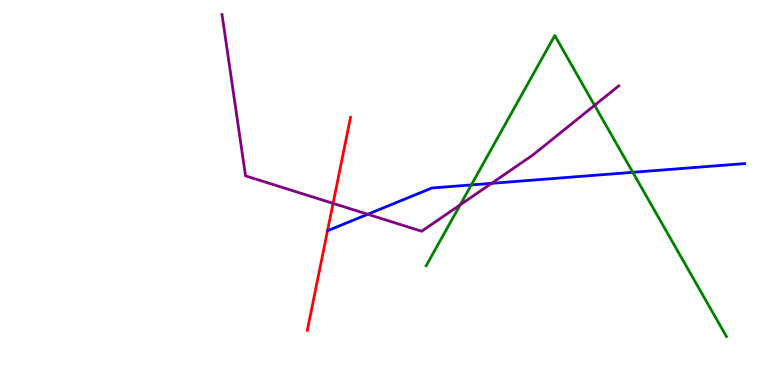[{'lines': ['blue', 'red'], 'intersections': []}, {'lines': ['green', 'red'], 'intersections': []}, {'lines': ['purple', 'red'], 'intersections': [{'x': 4.3, 'y': 4.72}]}, {'lines': ['blue', 'green'], 'intersections': [{'x': 6.08, 'y': 5.2}, {'x': 8.17, 'y': 5.52}]}, {'lines': ['blue', 'purple'], 'intersections': [{'x': 4.74, 'y': 4.43}, {'x': 6.34, 'y': 5.24}]}, {'lines': ['green', 'purple'], 'intersections': [{'x': 5.94, 'y': 4.68}, {'x': 7.67, 'y': 7.26}]}]